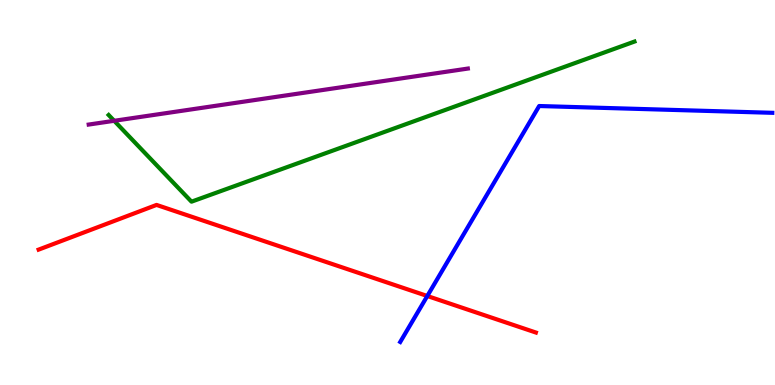[{'lines': ['blue', 'red'], 'intersections': [{'x': 5.51, 'y': 2.31}]}, {'lines': ['green', 'red'], 'intersections': []}, {'lines': ['purple', 'red'], 'intersections': []}, {'lines': ['blue', 'green'], 'intersections': []}, {'lines': ['blue', 'purple'], 'intersections': []}, {'lines': ['green', 'purple'], 'intersections': [{'x': 1.47, 'y': 6.86}]}]